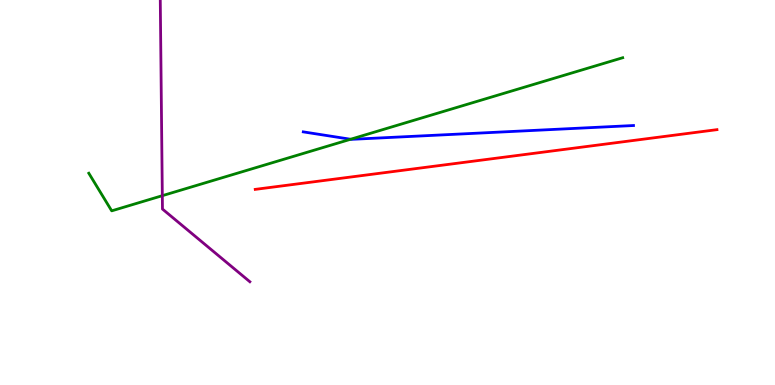[{'lines': ['blue', 'red'], 'intersections': []}, {'lines': ['green', 'red'], 'intersections': []}, {'lines': ['purple', 'red'], 'intersections': []}, {'lines': ['blue', 'green'], 'intersections': [{'x': 4.52, 'y': 6.38}]}, {'lines': ['blue', 'purple'], 'intersections': []}, {'lines': ['green', 'purple'], 'intersections': [{'x': 2.09, 'y': 4.92}]}]